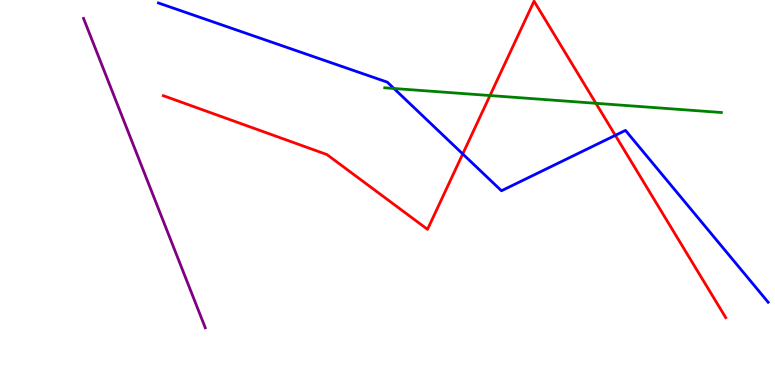[{'lines': ['blue', 'red'], 'intersections': [{'x': 5.97, 'y': 6.0}, {'x': 7.94, 'y': 6.48}]}, {'lines': ['green', 'red'], 'intersections': [{'x': 6.32, 'y': 7.52}, {'x': 7.69, 'y': 7.32}]}, {'lines': ['purple', 'red'], 'intersections': []}, {'lines': ['blue', 'green'], 'intersections': [{'x': 5.08, 'y': 7.7}]}, {'lines': ['blue', 'purple'], 'intersections': []}, {'lines': ['green', 'purple'], 'intersections': []}]